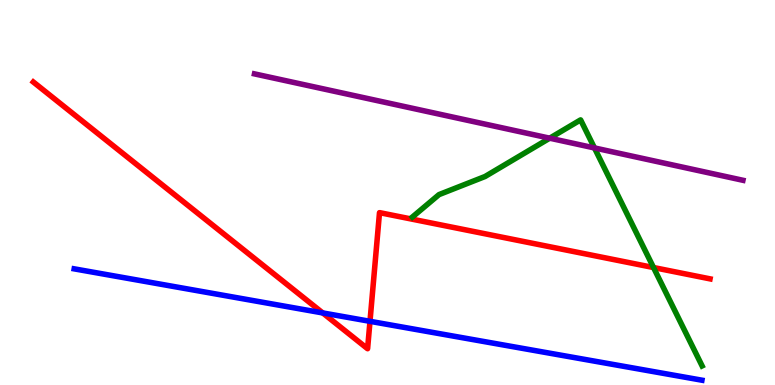[{'lines': ['blue', 'red'], 'intersections': [{'x': 4.16, 'y': 1.87}, {'x': 4.77, 'y': 1.65}]}, {'lines': ['green', 'red'], 'intersections': [{'x': 8.43, 'y': 3.05}]}, {'lines': ['purple', 'red'], 'intersections': []}, {'lines': ['blue', 'green'], 'intersections': []}, {'lines': ['blue', 'purple'], 'intersections': []}, {'lines': ['green', 'purple'], 'intersections': [{'x': 7.09, 'y': 6.41}, {'x': 7.67, 'y': 6.16}]}]